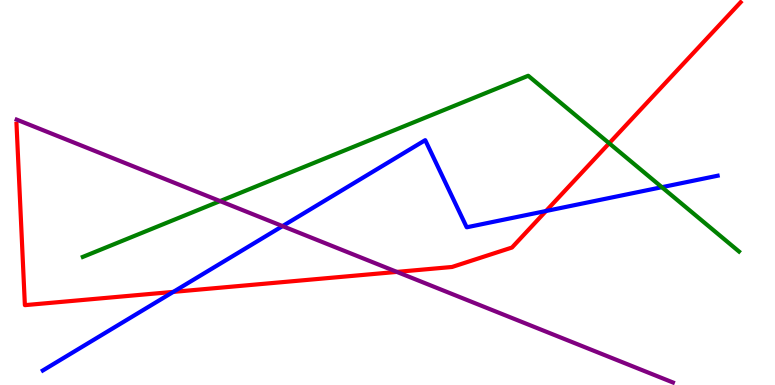[{'lines': ['blue', 'red'], 'intersections': [{'x': 2.24, 'y': 2.42}, {'x': 7.05, 'y': 4.52}]}, {'lines': ['green', 'red'], 'intersections': [{'x': 7.86, 'y': 6.28}]}, {'lines': ['purple', 'red'], 'intersections': [{'x': 5.12, 'y': 2.94}]}, {'lines': ['blue', 'green'], 'intersections': [{'x': 8.54, 'y': 5.14}]}, {'lines': ['blue', 'purple'], 'intersections': [{'x': 3.65, 'y': 4.13}]}, {'lines': ['green', 'purple'], 'intersections': [{'x': 2.84, 'y': 4.78}]}]